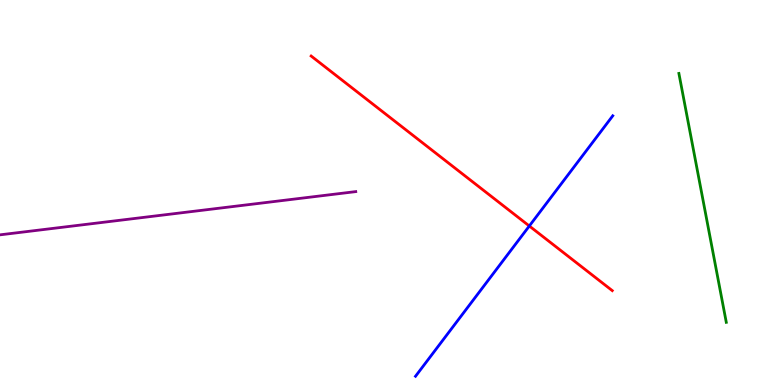[{'lines': ['blue', 'red'], 'intersections': [{'x': 6.83, 'y': 4.13}]}, {'lines': ['green', 'red'], 'intersections': []}, {'lines': ['purple', 'red'], 'intersections': []}, {'lines': ['blue', 'green'], 'intersections': []}, {'lines': ['blue', 'purple'], 'intersections': []}, {'lines': ['green', 'purple'], 'intersections': []}]